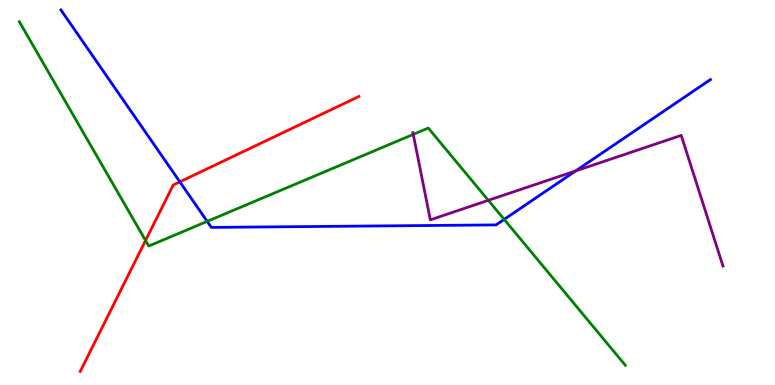[{'lines': ['blue', 'red'], 'intersections': [{'x': 2.32, 'y': 5.28}]}, {'lines': ['green', 'red'], 'intersections': [{'x': 1.88, 'y': 3.75}]}, {'lines': ['purple', 'red'], 'intersections': []}, {'lines': ['blue', 'green'], 'intersections': [{'x': 2.67, 'y': 4.25}, {'x': 6.51, 'y': 4.3}]}, {'lines': ['blue', 'purple'], 'intersections': [{'x': 7.43, 'y': 5.56}]}, {'lines': ['green', 'purple'], 'intersections': [{'x': 5.33, 'y': 6.51}, {'x': 6.3, 'y': 4.8}]}]